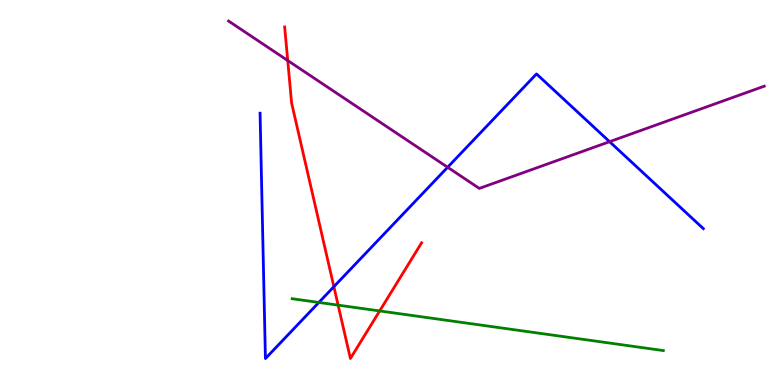[{'lines': ['blue', 'red'], 'intersections': [{'x': 4.31, 'y': 2.55}]}, {'lines': ['green', 'red'], 'intersections': [{'x': 4.36, 'y': 2.07}, {'x': 4.9, 'y': 1.92}]}, {'lines': ['purple', 'red'], 'intersections': [{'x': 3.71, 'y': 8.43}]}, {'lines': ['blue', 'green'], 'intersections': [{'x': 4.11, 'y': 2.14}]}, {'lines': ['blue', 'purple'], 'intersections': [{'x': 5.78, 'y': 5.66}, {'x': 7.87, 'y': 6.32}]}, {'lines': ['green', 'purple'], 'intersections': []}]